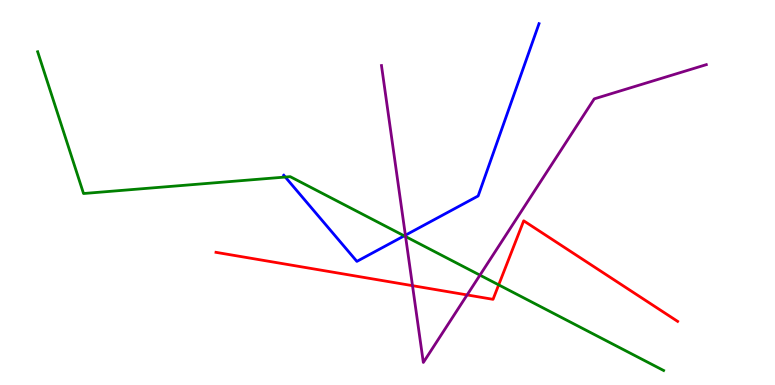[{'lines': ['blue', 'red'], 'intersections': []}, {'lines': ['green', 'red'], 'intersections': [{'x': 6.43, 'y': 2.6}]}, {'lines': ['purple', 'red'], 'intersections': [{'x': 5.32, 'y': 2.58}, {'x': 6.03, 'y': 2.34}]}, {'lines': ['blue', 'green'], 'intersections': [{'x': 3.68, 'y': 5.4}, {'x': 5.22, 'y': 3.87}]}, {'lines': ['blue', 'purple'], 'intersections': [{'x': 5.23, 'y': 3.89}]}, {'lines': ['green', 'purple'], 'intersections': [{'x': 5.23, 'y': 3.86}, {'x': 6.19, 'y': 2.85}]}]